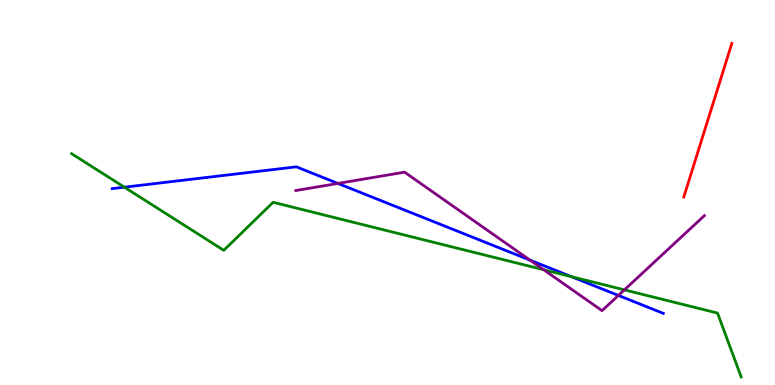[{'lines': ['blue', 'red'], 'intersections': []}, {'lines': ['green', 'red'], 'intersections': []}, {'lines': ['purple', 'red'], 'intersections': []}, {'lines': ['blue', 'green'], 'intersections': [{'x': 1.6, 'y': 5.14}, {'x': 7.37, 'y': 2.82}]}, {'lines': ['blue', 'purple'], 'intersections': [{'x': 4.36, 'y': 5.24}, {'x': 6.84, 'y': 3.24}, {'x': 7.98, 'y': 2.33}]}, {'lines': ['green', 'purple'], 'intersections': [{'x': 7.02, 'y': 2.99}, {'x': 8.06, 'y': 2.47}]}]